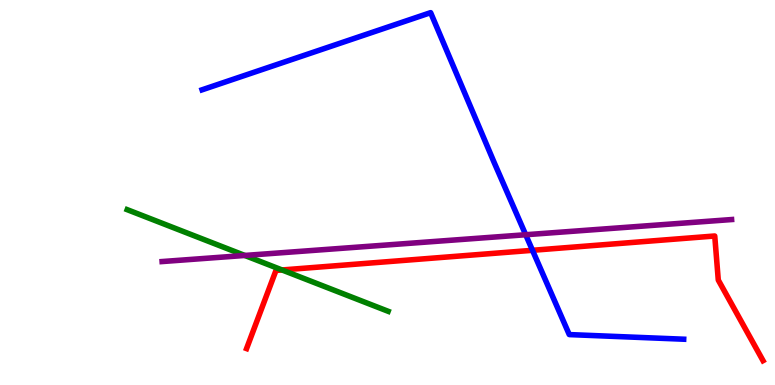[{'lines': ['blue', 'red'], 'intersections': [{'x': 6.87, 'y': 3.5}]}, {'lines': ['green', 'red'], 'intersections': [{'x': 3.64, 'y': 2.99}]}, {'lines': ['purple', 'red'], 'intersections': []}, {'lines': ['blue', 'green'], 'intersections': []}, {'lines': ['blue', 'purple'], 'intersections': [{'x': 6.78, 'y': 3.9}]}, {'lines': ['green', 'purple'], 'intersections': [{'x': 3.16, 'y': 3.36}]}]